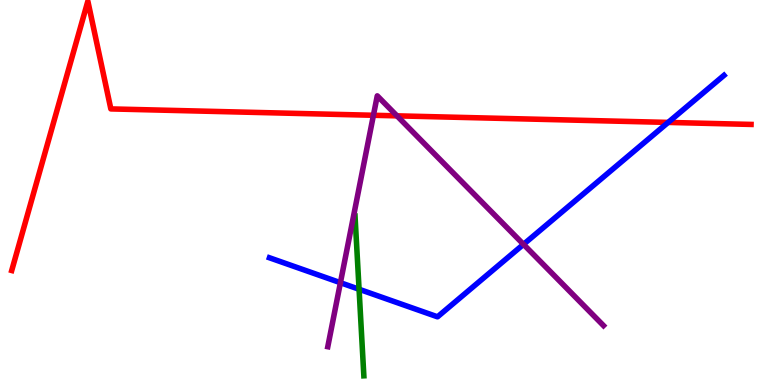[{'lines': ['blue', 'red'], 'intersections': [{'x': 8.62, 'y': 6.82}]}, {'lines': ['green', 'red'], 'intersections': []}, {'lines': ['purple', 'red'], 'intersections': [{'x': 4.82, 'y': 7.01}, {'x': 5.12, 'y': 6.99}]}, {'lines': ['blue', 'green'], 'intersections': [{'x': 4.63, 'y': 2.49}]}, {'lines': ['blue', 'purple'], 'intersections': [{'x': 4.39, 'y': 2.66}, {'x': 6.75, 'y': 3.65}]}, {'lines': ['green', 'purple'], 'intersections': []}]